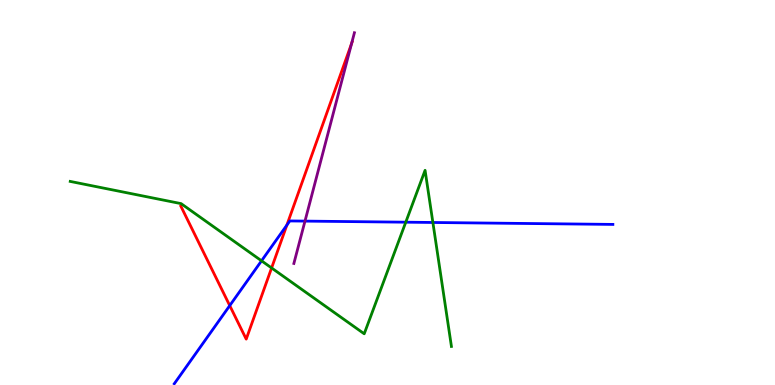[{'lines': ['blue', 'red'], 'intersections': [{'x': 2.96, 'y': 2.06}, {'x': 3.7, 'y': 4.15}]}, {'lines': ['green', 'red'], 'intersections': [{'x': 3.5, 'y': 3.04}]}, {'lines': ['purple', 'red'], 'intersections': [{'x': 4.54, 'y': 8.87}]}, {'lines': ['blue', 'green'], 'intersections': [{'x': 3.37, 'y': 3.23}, {'x': 5.24, 'y': 4.23}, {'x': 5.59, 'y': 4.22}]}, {'lines': ['blue', 'purple'], 'intersections': [{'x': 3.94, 'y': 4.26}]}, {'lines': ['green', 'purple'], 'intersections': []}]